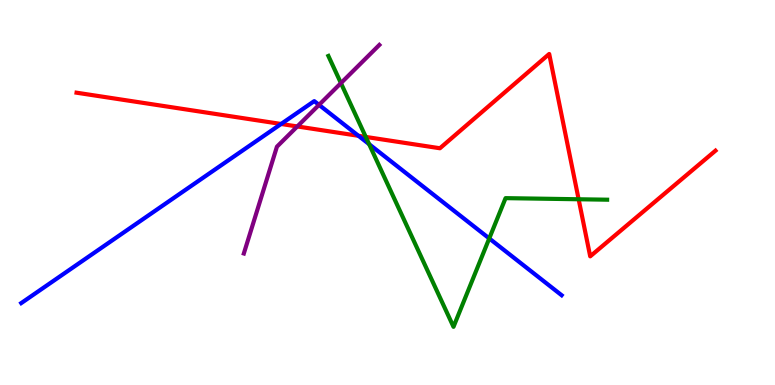[{'lines': ['blue', 'red'], 'intersections': [{'x': 3.63, 'y': 6.78}, {'x': 4.63, 'y': 6.47}]}, {'lines': ['green', 'red'], 'intersections': [{'x': 4.72, 'y': 6.44}, {'x': 7.47, 'y': 4.82}]}, {'lines': ['purple', 'red'], 'intersections': [{'x': 3.84, 'y': 6.72}]}, {'lines': ['blue', 'green'], 'intersections': [{'x': 4.76, 'y': 6.26}, {'x': 6.31, 'y': 3.81}]}, {'lines': ['blue', 'purple'], 'intersections': [{'x': 4.12, 'y': 7.28}]}, {'lines': ['green', 'purple'], 'intersections': [{'x': 4.4, 'y': 7.84}]}]